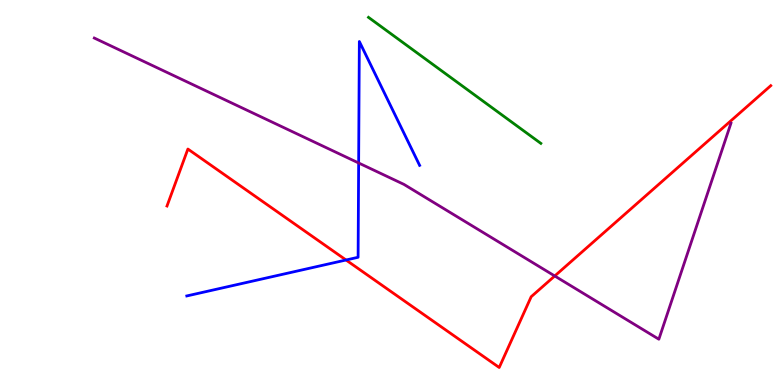[{'lines': ['blue', 'red'], 'intersections': [{'x': 4.46, 'y': 3.25}]}, {'lines': ['green', 'red'], 'intersections': []}, {'lines': ['purple', 'red'], 'intersections': [{'x': 7.16, 'y': 2.83}]}, {'lines': ['blue', 'green'], 'intersections': []}, {'lines': ['blue', 'purple'], 'intersections': [{'x': 4.63, 'y': 5.77}]}, {'lines': ['green', 'purple'], 'intersections': []}]